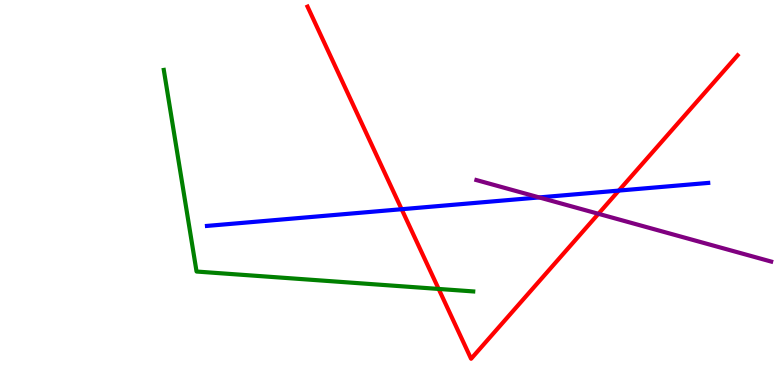[{'lines': ['blue', 'red'], 'intersections': [{'x': 5.18, 'y': 4.57}, {'x': 7.98, 'y': 5.05}]}, {'lines': ['green', 'red'], 'intersections': [{'x': 5.66, 'y': 2.5}]}, {'lines': ['purple', 'red'], 'intersections': [{'x': 7.72, 'y': 4.45}]}, {'lines': ['blue', 'green'], 'intersections': []}, {'lines': ['blue', 'purple'], 'intersections': [{'x': 6.96, 'y': 4.87}]}, {'lines': ['green', 'purple'], 'intersections': []}]